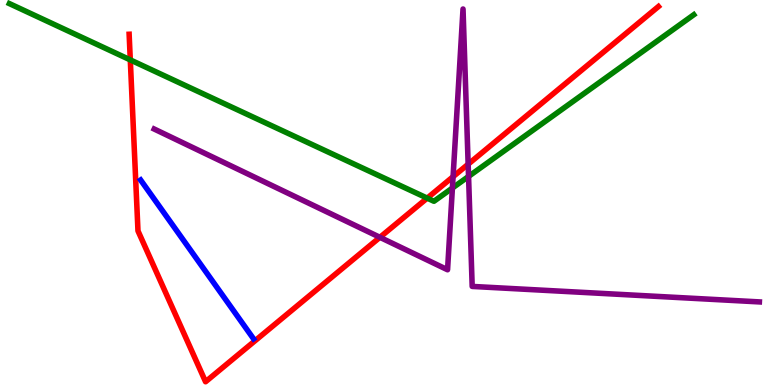[{'lines': ['blue', 'red'], 'intersections': []}, {'lines': ['green', 'red'], 'intersections': [{'x': 1.68, 'y': 8.44}, {'x': 5.51, 'y': 4.85}]}, {'lines': ['purple', 'red'], 'intersections': [{'x': 4.9, 'y': 3.84}, {'x': 5.85, 'y': 5.41}, {'x': 6.04, 'y': 5.74}]}, {'lines': ['blue', 'green'], 'intersections': []}, {'lines': ['blue', 'purple'], 'intersections': []}, {'lines': ['green', 'purple'], 'intersections': [{'x': 5.84, 'y': 5.12}, {'x': 6.05, 'y': 5.42}]}]